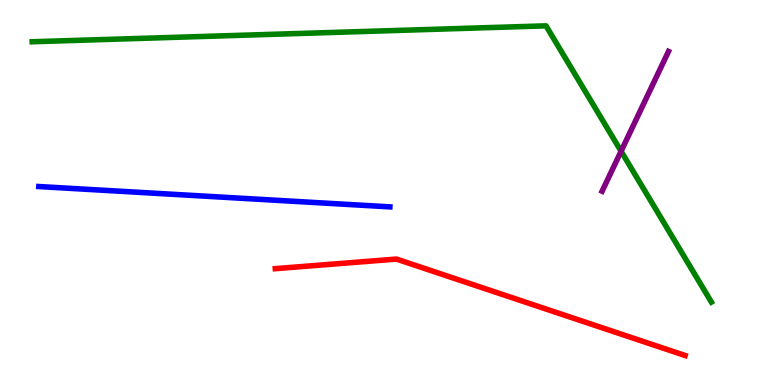[{'lines': ['blue', 'red'], 'intersections': []}, {'lines': ['green', 'red'], 'intersections': []}, {'lines': ['purple', 'red'], 'intersections': []}, {'lines': ['blue', 'green'], 'intersections': []}, {'lines': ['blue', 'purple'], 'intersections': []}, {'lines': ['green', 'purple'], 'intersections': [{'x': 8.01, 'y': 6.07}]}]